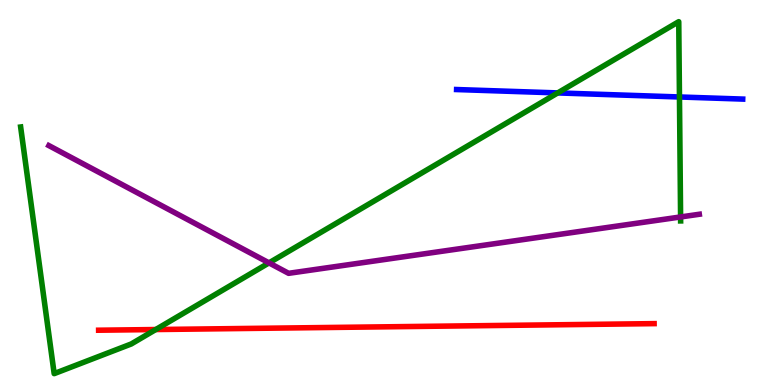[{'lines': ['blue', 'red'], 'intersections': []}, {'lines': ['green', 'red'], 'intersections': [{'x': 2.01, 'y': 1.44}]}, {'lines': ['purple', 'red'], 'intersections': []}, {'lines': ['blue', 'green'], 'intersections': [{'x': 7.2, 'y': 7.59}, {'x': 8.77, 'y': 7.48}]}, {'lines': ['blue', 'purple'], 'intersections': []}, {'lines': ['green', 'purple'], 'intersections': [{'x': 3.47, 'y': 3.17}, {'x': 8.78, 'y': 4.36}]}]